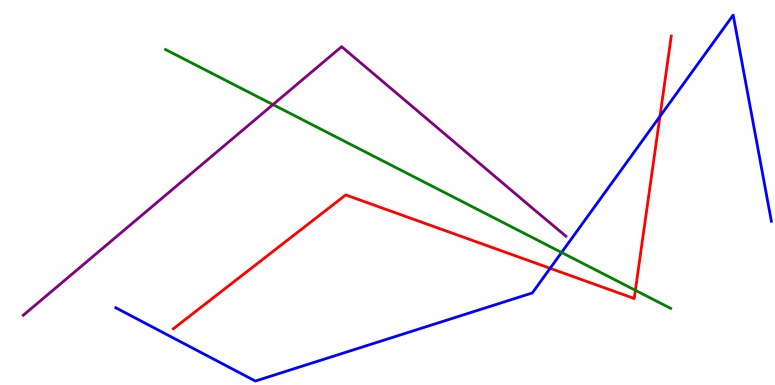[{'lines': ['blue', 'red'], 'intersections': [{'x': 7.1, 'y': 3.03}, {'x': 8.52, 'y': 6.98}]}, {'lines': ['green', 'red'], 'intersections': [{'x': 8.2, 'y': 2.46}]}, {'lines': ['purple', 'red'], 'intersections': []}, {'lines': ['blue', 'green'], 'intersections': [{'x': 7.25, 'y': 3.44}]}, {'lines': ['blue', 'purple'], 'intersections': []}, {'lines': ['green', 'purple'], 'intersections': [{'x': 3.52, 'y': 7.28}]}]